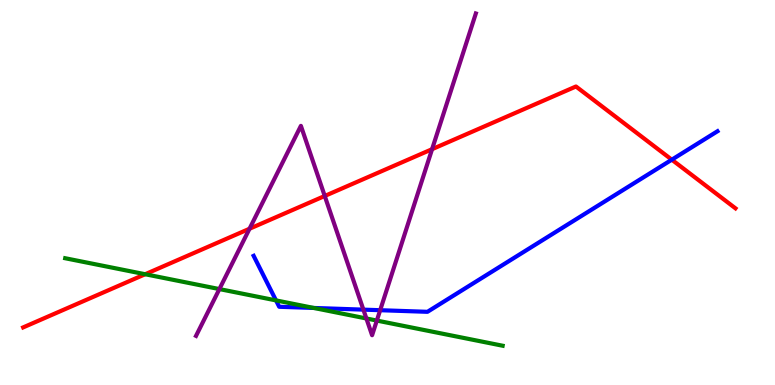[{'lines': ['blue', 'red'], 'intersections': [{'x': 8.67, 'y': 5.85}]}, {'lines': ['green', 'red'], 'intersections': [{'x': 1.87, 'y': 2.88}]}, {'lines': ['purple', 'red'], 'intersections': [{'x': 3.22, 'y': 4.06}, {'x': 4.19, 'y': 4.91}, {'x': 5.58, 'y': 6.12}]}, {'lines': ['blue', 'green'], 'intersections': [{'x': 3.56, 'y': 2.2}, {'x': 4.05, 'y': 2.0}]}, {'lines': ['blue', 'purple'], 'intersections': [{'x': 4.69, 'y': 1.96}, {'x': 4.91, 'y': 1.94}]}, {'lines': ['green', 'purple'], 'intersections': [{'x': 2.83, 'y': 2.49}, {'x': 4.73, 'y': 1.73}, {'x': 4.86, 'y': 1.67}]}]